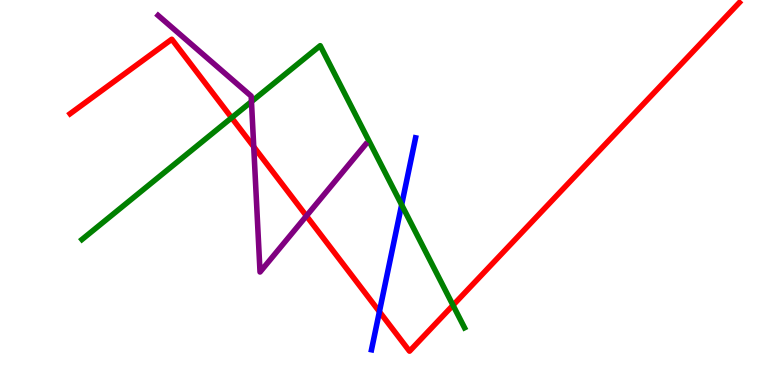[{'lines': ['blue', 'red'], 'intersections': [{'x': 4.9, 'y': 1.9}]}, {'lines': ['green', 'red'], 'intersections': [{'x': 2.99, 'y': 6.94}, {'x': 5.85, 'y': 2.07}]}, {'lines': ['purple', 'red'], 'intersections': [{'x': 3.27, 'y': 6.19}, {'x': 3.95, 'y': 4.39}]}, {'lines': ['blue', 'green'], 'intersections': [{'x': 5.18, 'y': 4.68}]}, {'lines': ['blue', 'purple'], 'intersections': []}, {'lines': ['green', 'purple'], 'intersections': [{'x': 3.24, 'y': 7.36}]}]